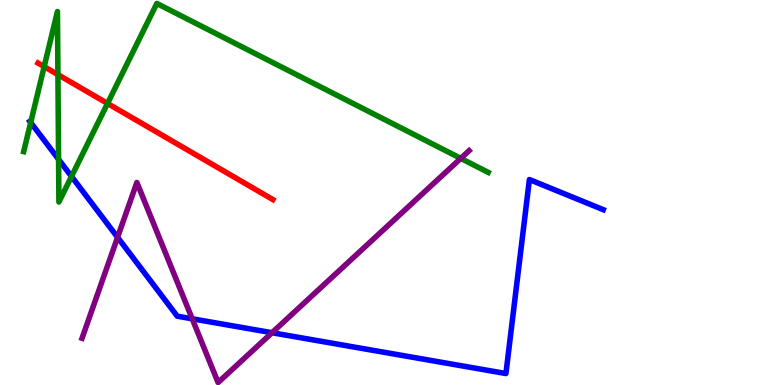[{'lines': ['blue', 'red'], 'intersections': []}, {'lines': ['green', 'red'], 'intersections': [{'x': 0.57, 'y': 8.27}, {'x': 0.747, 'y': 8.06}, {'x': 1.39, 'y': 7.31}]}, {'lines': ['purple', 'red'], 'intersections': []}, {'lines': ['blue', 'green'], 'intersections': [{'x': 0.396, 'y': 6.82}, {'x': 0.756, 'y': 5.86}, {'x': 0.923, 'y': 5.42}]}, {'lines': ['blue', 'purple'], 'intersections': [{'x': 1.52, 'y': 3.84}, {'x': 2.48, 'y': 1.72}, {'x': 3.51, 'y': 1.36}]}, {'lines': ['green', 'purple'], 'intersections': [{'x': 5.95, 'y': 5.89}]}]